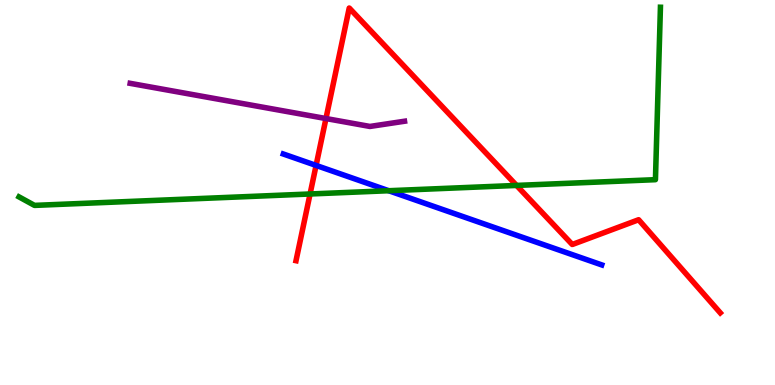[{'lines': ['blue', 'red'], 'intersections': [{'x': 4.08, 'y': 5.7}]}, {'lines': ['green', 'red'], 'intersections': [{'x': 4.0, 'y': 4.96}, {'x': 6.67, 'y': 5.18}]}, {'lines': ['purple', 'red'], 'intersections': [{'x': 4.21, 'y': 6.92}]}, {'lines': ['blue', 'green'], 'intersections': [{'x': 5.02, 'y': 5.05}]}, {'lines': ['blue', 'purple'], 'intersections': []}, {'lines': ['green', 'purple'], 'intersections': []}]